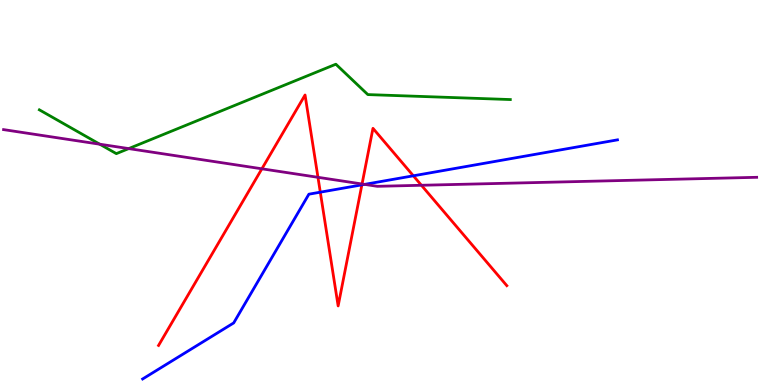[{'lines': ['blue', 'red'], 'intersections': [{'x': 4.13, 'y': 5.01}, {'x': 4.67, 'y': 5.2}, {'x': 5.33, 'y': 5.43}]}, {'lines': ['green', 'red'], 'intersections': []}, {'lines': ['purple', 'red'], 'intersections': [{'x': 3.38, 'y': 5.62}, {'x': 4.1, 'y': 5.39}, {'x': 4.67, 'y': 5.22}, {'x': 5.44, 'y': 5.19}]}, {'lines': ['blue', 'green'], 'intersections': []}, {'lines': ['blue', 'purple'], 'intersections': [{'x': 4.7, 'y': 5.21}]}, {'lines': ['green', 'purple'], 'intersections': [{'x': 1.29, 'y': 6.25}, {'x': 1.66, 'y': 6.14}]}]